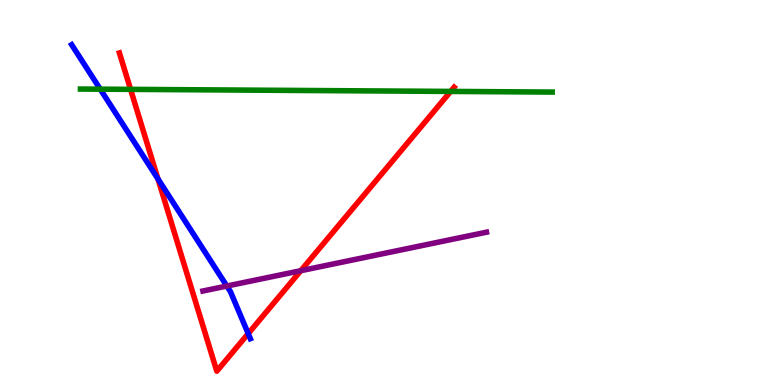[{'lines': ['blue', 'red'], 'intersections': [{'x': 2.04, 'y': 5.35}, {'x': 3.2, 'y': 1.33}]}, {'lines': ['green', 'red'], 'intersections': [{'x': 1.68, 'y': 7.68}, {'x': 5.81, 'y': 7.63}]}, {'lines': ['purple', 'red'], 'intersections': [{'x': 3.88, 'y': 2.97}]}, {'lines': ['blue', 'green'], 'intersections': [{'x': 1.29, 'y': 7.68}]}, {'lines': ['blue', 'purple'], 'intersections': [{'x': 2.93, 'y': 2.57}]}, {'lines': ['green', 'purple'], 'intersections': []}]